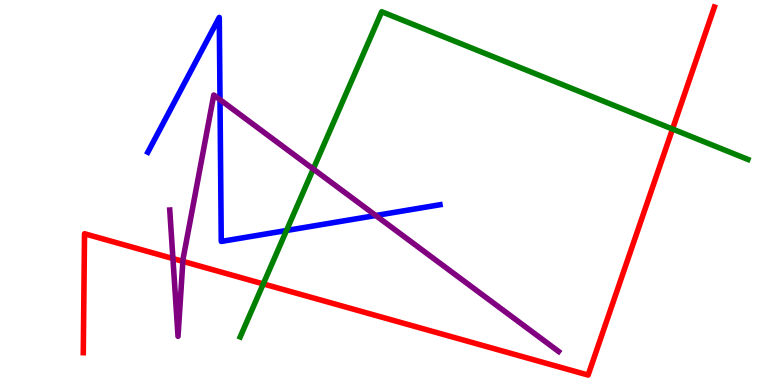[{'lines': ['blue', 'red'], 'intersections': []}, {'lines': ['green', 'red'], 'intersections': [{'x': 3.4, 'y': 2.63}, {'x': 8.68, 'y': 6.65}]}, {'lines': ['purple', 'red'], 'intersections': [{'x': 2.23, 'y': 3.28}, {'x': 2.36, 'y': 3.21}]}, {'lines': ['blue', 'green'], 'intersections': [{'x': 3.7, 'y': 4.01}]}, {'lines': ['blue', 'purple'], 'intersections': [{'x': 2.84, 'y': 7.41}, {'x': 4.85, 'y': 4.4}]}, {'lines': ['green', 'purple'], 'intersections': [{'x': 4.04, 'y': 5.61}]}]